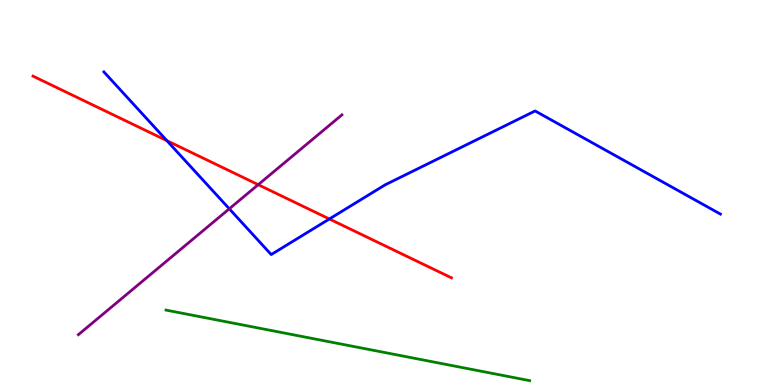[{'lines': ['blue', 'red'], 'intersections': [{'x': 2.15, 'y': 6.35}, {'x': 4.25, 'y': 4.31}]}, {'lines': ['green', 'red'], 'intersections': []}, {'lines': ['purple', 'red'], 'intersections': [{'x': 3.33, 'y': 5.2}]}, {'lines': ['blue', 'green'], 'intersections': []}, {'lines': ['blue', 'purple'], 'intersections': [{'x': 2.96, 'y': 4.58}]}, {'lines': ['green', 'purple'], 'intersections': []}]